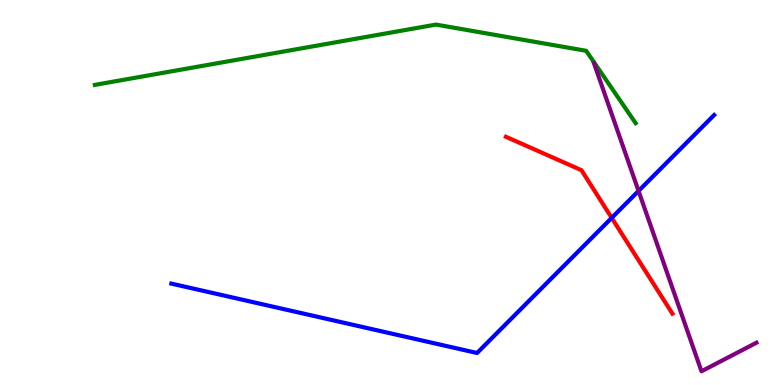[{'lines': ['blue', 'red'], 'intersections': [{'x': 7.89, 'y': 4.34}]}, {'lines': ['green', 'red'], 'intersections': []}, {'lines': ['purple', 'red'], 'intersections': []}, {'lines': ['blue', 'green'], 'intersections': []}, {'lines': ['blue', 'purple'], 'intersections': [{'x': 8.24, 'y': 5.04}]}, {'lines': ['green', 'purple'], 'intersections': []}]